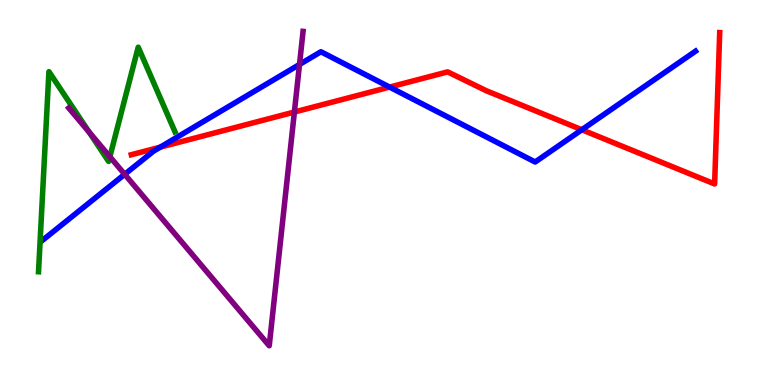[{'lines': ['blue', 'red'], 'intersections': [{'x': 2.07, 'y': 6.18}, {'x': 5.03, 'y': 7.74}, {'x': 7.51, 'y': 6.63}]}, {'lines': ['green', 'red'], 'intersections': []}, {'lines': ['purple', 'red'], 'intersections': [{'x': 3.8, 'y': 7.09}]}, {'lines': ['blue', 'green'], 'intersections': []}, {'lines': ['blue', 'purple'], 'intersections': [{'x': 1.61, 'y': 5.47}, {'x': 3.86, 'y': 8.33}]}, {'lines': ['green', 'purple'], 'intersections': [{'x': 1.15, 'y': 6.57}, {'x': 1.42, 'y': 5.93}]}]